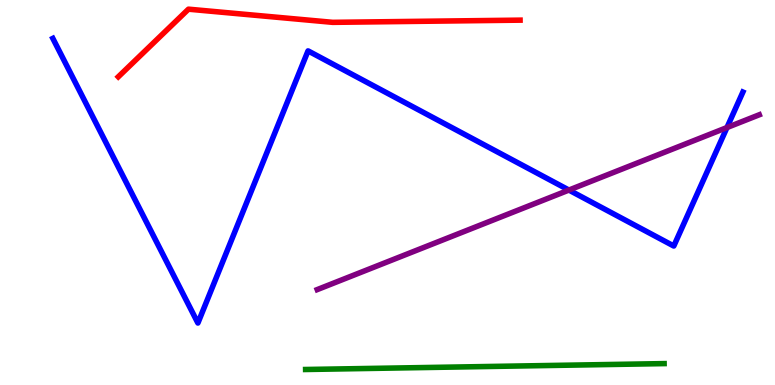[{'lines': ['blue', 'red'], 'intersections': []}, {'lines': ['green', 'red'], 'intersections': []}, {'lines': ['purple', 'red'], 'intersections': []}, {'lines': ['blue', 'green'], 'intersections': []}, {'lines': ['blue', 'purple'], 'intersections': [{'x': 7.34, 'y': 5.06}, {'x': 9.38, 'y': 6.69}]}, {'lines': ['green', 'purple'], 'intersections': []}]